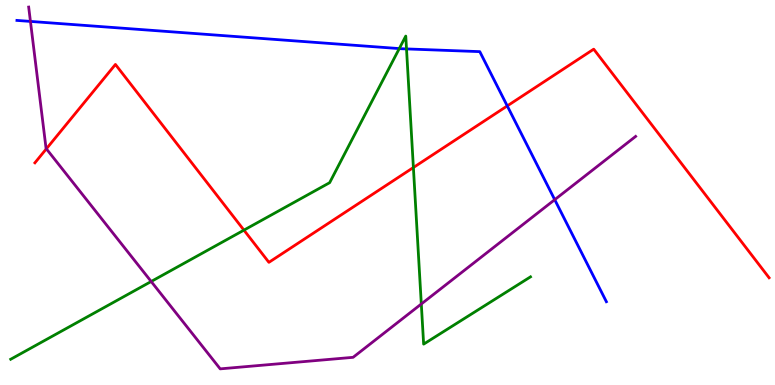[{'lines': ['blue', 'red'], 'intersections': [{'x': 6.55, 'y': 7.25}]}, {'lines': ['green', 'red'], 'intersections': [{'x': 3.15, 'y': 4.02}, {'x': 5.33, 'y': 5.65}]}, {'lines': ['purple', 'red'], 'intersections': [{'x': 0.598, 'y': 6.13}]}, {'lines': ['blue', 'green'], 'intersections': [{'x': 5.15, 'y': 8.74}, {'x': 5.25, 'y': 8.73}]}, {'lines': ['blue', 'purple'], 'intersections': [{'x': 0.393, 'y': 9.44}, {'x': 7.16, 'y': 4.81}]}, {'lines': ['green', 'purple'], 'intersections': [{'x': 1.95, 'y': 2.69}, {'x': 5.44, 'y': 2.1}]}]